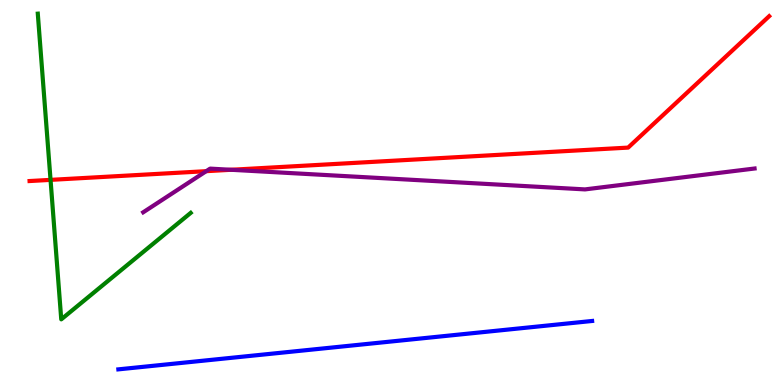[{'lines': ['blue', 'red'], 'intersections': []}, {'lines': ['green', 'red'], 'intersections': [{'x': 0.652, 'y': 5.33}]}, {'lines': ['purple', 'red'], 'intersections': [{'x': 2.66, 'y': 5.55}, {'x': 2.98, 'y': 5.59}]}, {'lines': ['blue', 'green'], 'intersections': []}, {'lines': ['blue', 'purple'], 'intersections': []}, {'lines': ['green', 'purple'], 'intersections': []}]